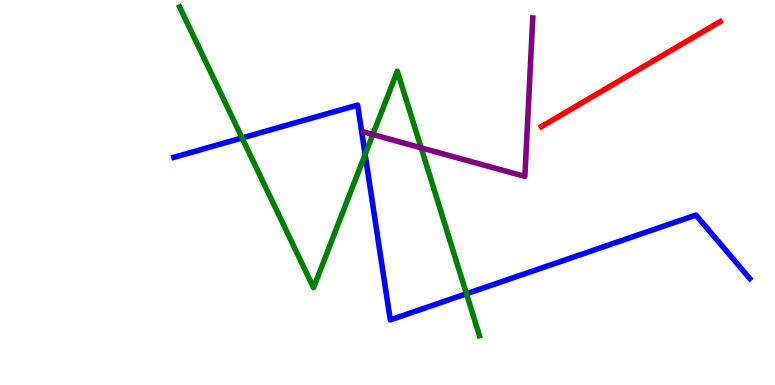[{'lines': ['blue', 'red'], 'intersections': []}, {'lines': ['green', 'red'], 'intersections': []}, {'lines': ['purple', 'red'], 'intersections': []}, {'lines': ['blue', 'green'], 'intersections': [{'x': 3.12, 'y': 6.42}, {'x': 4.71, 'y': 5.99}, {'x': 6.02, 'y': 2.37}]}, {'lines': ['blue', 'purple'], 'intersections': []}, {'lines': ['green', 'purple'], 'intersections': [{'x': 4.81, 'y': 6.51}, {'x': 5.43, 'y': 6.16}]}]